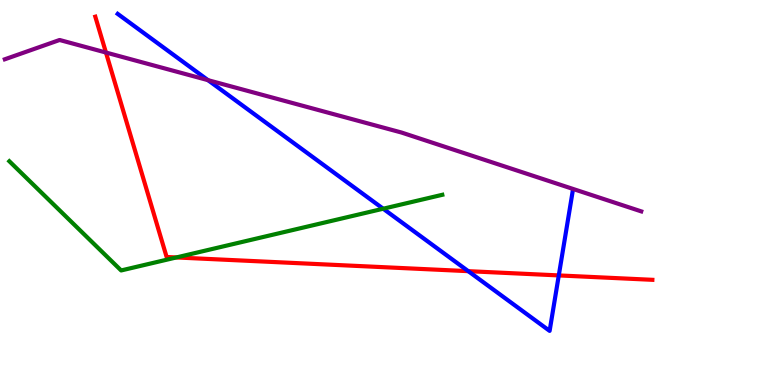[{'lines': ['blue', 'red'], 'intersections': [{'x': 6.04, 'y': 2.96}, {'x': 7.21, 'y': 2.85}]}, {'lines': ['green', 'red'], 'intersections': [{'x': 2.28, 'y': 3.31}]}, {'lines': ['purple', 'red'], 'intersections': [{'x': 1.37, 'y': 8.64}]}, {'lines': ['blue', 'green'], 'intersections': [{'x': 4.94, 'y': 4.58}]}, {'lines': ['blue', 'purple'], 'intersections': [{'x': 2.68, 'y': 7.92}]}, {'lines': ['green', 'purple'], 'intersections': []}]